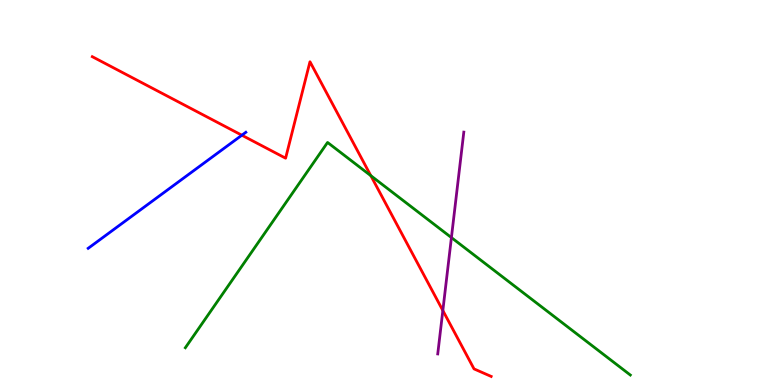[{'lines': ['blue', 'red'], 'intersections': [{'x': 3.12, 'y': 6.49}]}, {'lines': ['green', 'red'], 'intersections': [{'x': 4.78, 'y': 5.44}]}, {'lines': ['purple', 'red'], 'intersections': [{'x': 5.71, 'y': 1.93}]}, {'lines': ['blue', 'green'], 'intersections': []}, {'lines': ['blue', 'purple'], 'intersections': []}, {'lines': ['green', 'purple'], 'intersections': [{'x': 5.82, 'y': 3.83}]}]